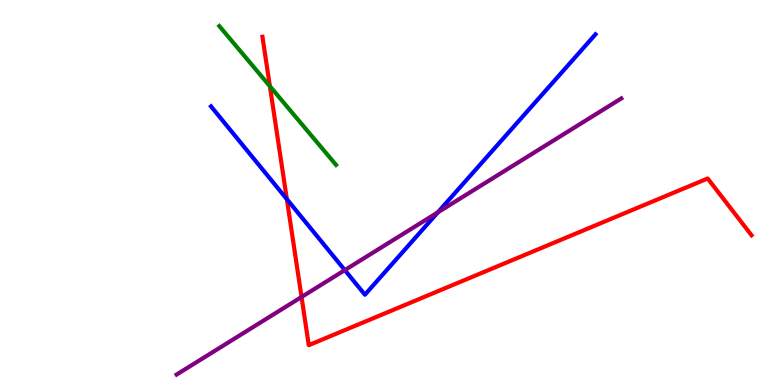[{'lines': ['blue', 'red'], 'intersections': [{'x': 3.7, 'y': 4.83}]}, {'lines': ['green', 'red'], 'intersections': [{'x': 3.48, 'y': 7.76}]}, {'lines': ['purple', 'red'], 'intersections': [{'x': 3.89, 'y': 2.29}]}, {'lines': ['blue', 'green'], 'intersections': []}, {'lines': ['blue', 'purple'], 'intersections': [{'x': 4.45, 'y': 2.98}, {'x': 5.65, 'y': 4.48}]}, {'lines': ['green', 'purple'], 'intersections': []}]